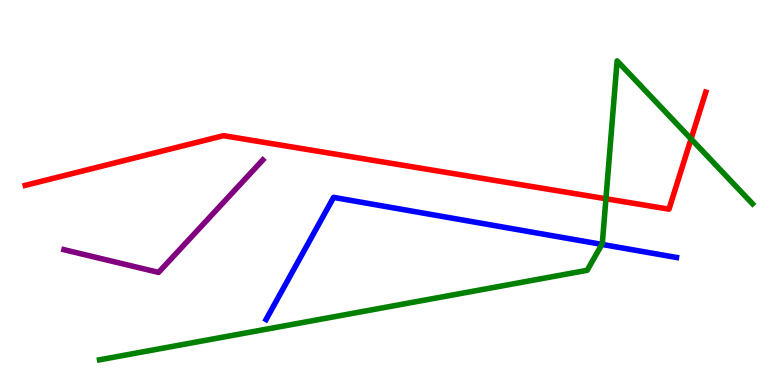[{'lines': ['blue', 'red'], 'intersections': []}, {'lines': ['green', 'red'], 'intersections': [{'x': 7.82, 'y': 4.84}, {'x': 8.92, 'y': 6.39}]}, {'lines': ['purple', 'red'], 'intersections': []}, {'lines': ['blue', 'green'], 'intersections': [{'x': 7.77, 'y': 3.65}]}, {'lines': ['blue', 'purple'], 'intersections': []}, {'lines': ['green', 'purple'], 'intersections': []}]